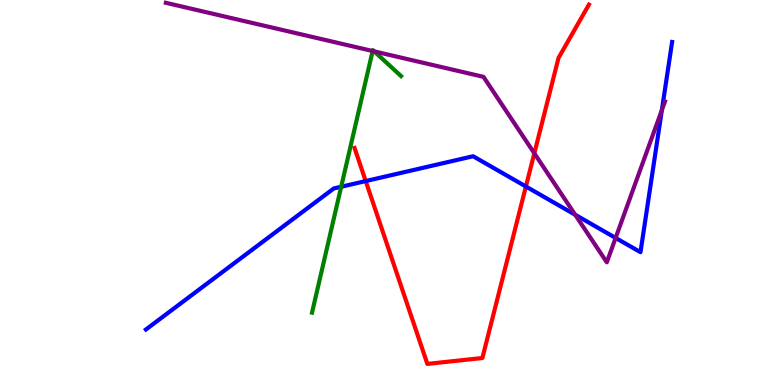[{'lines': ['blue', 'red'], 'intersections': [{'x': 4.72, 'y': 5.3}, {'x': 6.79, 'y': 5.16}]}, {'lines': ['green', 'red'], 'intersections': []}, {'lines': ['purple', 'red'], 'intersections': [{'x': 6.89, 'y': 6.02}]}, {'lines': ['blue', 'green'], 'intersections': [{'x': 4.4, 'y': 5.15}]}, {'lines': ['blue', 'purple'], 'intersections': [{'x': 7.42, 'y': 4.42}, {'x': 7.94, 'y': 3.82}, {'x': 8.54, 'y': 7.14}]}, {'lines': ['green', 'purple'], 'intersections': [{'x': 4.81, 'y': 8.68}, {'x': 4.83, 'y': 8.67}]}]